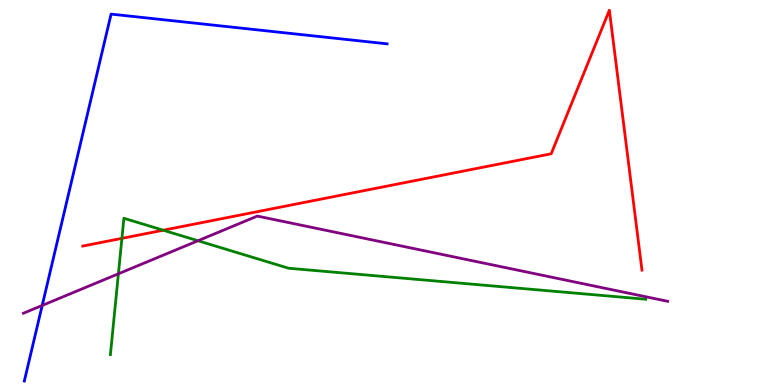[{'lines': ['blue', 'red'], 'intersections': []}, {'lines': ['green', 'red'], 'intersections': [{'x': 1.57, 'y': 3.81}, {'x': 2.11, 'y': 4.02}]}, {'lines': ['purple', 'red'], 'intersections': []}, {'lines': ['blue', 'green'], 'intersections': []}, {'lines': ['blue', 'purple'], 'intersections': [{'x': 0.545, 'y': 2.07}]}, {'lines': ['green', 'purple'], 'intersections': [{'x': 1.53, 'y': 2.89}, {'x': 2.55, 'y': 3.75}]}]